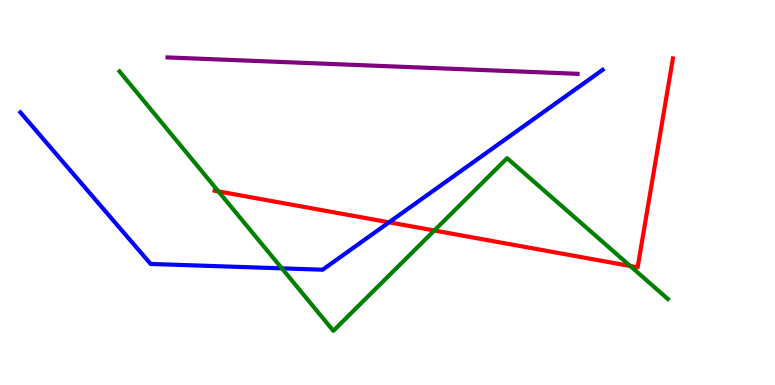[{'lines': ['blue', 'red'], 'intersections': [{'x': 5.02, 'y': 4.23}]}, {'lines': ['green', 'red'], 'intersections': [{'x': 2.82, 'y': 5.03}, {'x': 5.6, 'y': 4.01}, {'x': 8.13, 'y': 3.09}]}, {'lines': ['purple', 'red'], 'intersections': []}, {'lines': ['blue', 'green'], 'intersections': [{'x': 3.64, 'y': 3.03}]}, {'lines': ['blue', 'purple'], 'intersections': []}, {'lines': ['green', 'purple'], 'intersections': []}]